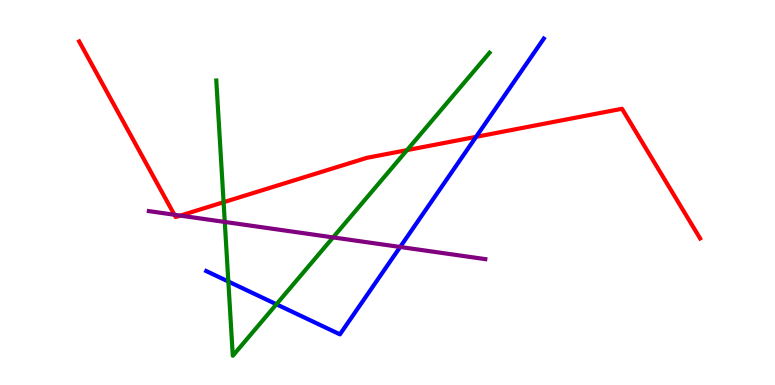[{'lines': ['blue', 'red'], 'intersections': [{'x': 6.14, 'y': 6.45}]}, {'lines': ['green', 'red'], 'intersections': [{'x': 2.89, 'y': 4.75}, {'x': 5.25, 'y': 6.1}]}, {'lines': ['purple', 'red'], 'intersections': [{'x': 2.25, 'y': 4.42}, {'x': 2.33, 'y': 4.4}]}, {'lines': ['blue', 'green'], 'intersections': [{'x': 2.95, 'y': 2.69}, {'x': 3.57, 'y': 2.1}]}, {'lines': ['blue', 'purple'], 'intersections': [{'x': 5.16, 'y': 3.58}]}, {'lines': ['green', 'purple'], 'intersections': [{'x': 2.9, 'y': 4.24}, {'x': 4.3, 'y': 3.83}]}]